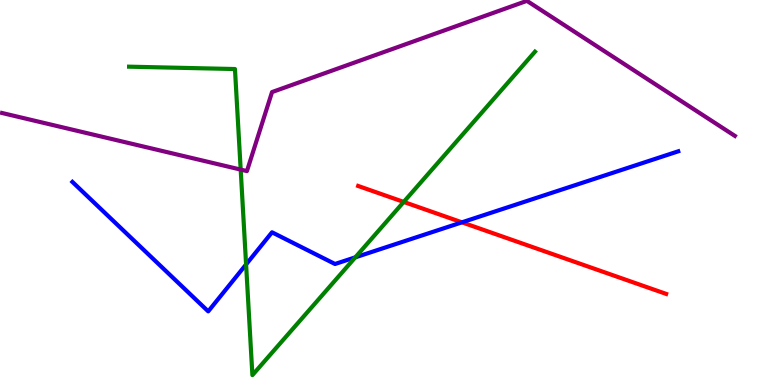[{'lines': ['blue', 'red'], 'intersections': [{'x': 5.96, 'y': 4.23}]}, {'lines': ['green', 'red'], 'intersections': [{'x': 5.21, 'y': 4.75}]}, {'lines': ['purple', 'red'], 'intersections': []}, {'lines': ['blue', 'green'], 'intersections': [{'x': 3.18, 'y': 3.13}, {'x': 4.58, 'y': 3.32}]}, {'lines': ['blue', 'purple'], 'intersections': []}, {'lines': ['green', 'purple'], 'intersections': [{'x': 3.11, 'y': 5.59}]}]